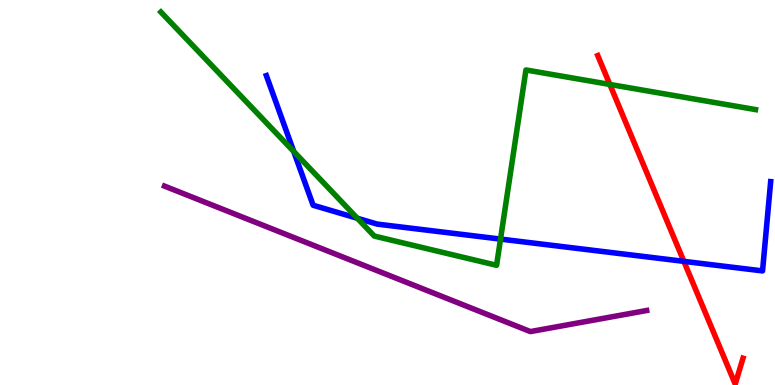[{'lines': ['blue', 'red'], 'intersections': [{'x': 8.82, 'y': 3.21}]}, {'lines': ['green', 'red'], 'intersections': [{'x': 7.87, 'y': 7.81}]}, {'lines': ['purple', 'red'], 'intersections': []}, {'lines': ['blue', 'green'], 'intersections': [{'x': 3.79, 'y': 6.06}, {'x': 4.61, 'y': 4.33}, {'x': 6.46, 'y': 3.79}]}, {'lines': ['blue', 'purple'], 'intersections': []}, {'lines': ['green', 'purple'], 'intersections': []}]